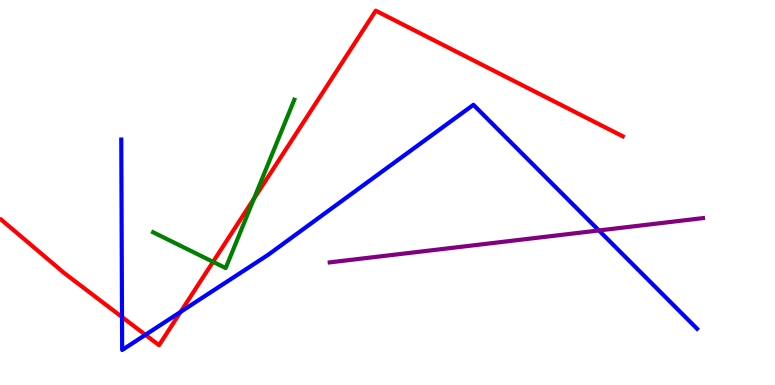[{'lines': ['blue', 'red'], 'intersections': [{'x': 1.57, 'y': 1.77}, {'x': 1.88, 'y': 1.3}, {'x': 2.33, 'y': 1.9}]}, {'lines': ['green', 'red'], 'intersections': [{'x': 2.75, 'y': 3.2}, {'x': 3.28, 'y': 4.84}]}, {'lines': ['purple', 'red'], 'intersections': []}, {'lines': ['blue', 'green'], 'intersections': []}, {'lines': ['blue', 'purple'], 'intersections': [{'x': 7.73, 'y': 4.01}]}, {'lines': ['green', 'purple'], 'intersections': []}]